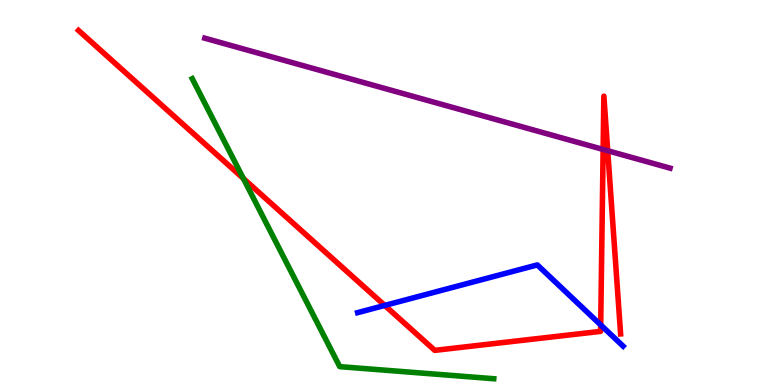[{'lines': ['blue', 'red'], 'intersections': [{'x': 4.96, 'y': 2.07}, {'x': 7.75, 'y': 1.56}]}, {'lines': ['green', 'red'], 'intersections': [{'x': 3.14, 'y': 5.36}]}, {'lines': ['purple', 'red'], 'intersections': [{'x': 7.78, 'y': 6.12}, {'x': 7.84, 'y': 6.08}]}, {'lines': ['blue', 'green'], 'intersections': []}, {'lines': ['blue', 'purple'], 'intersections': []}, {'lines': ['green', 'purple'], 'intersections': []}]